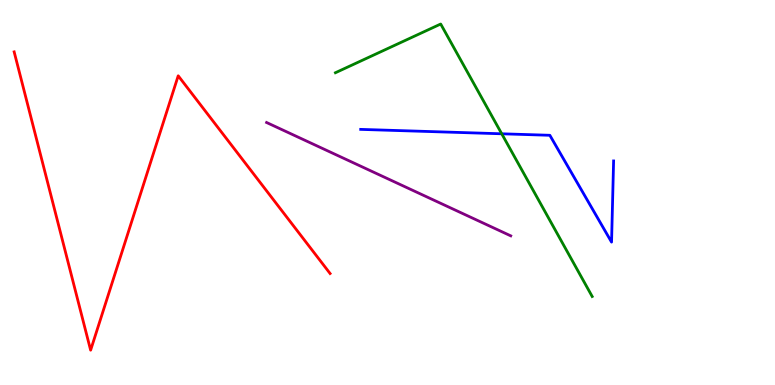[{'lines': ['blue', 'red'], 'intersections': []}, {'lines': ['green', 'red'], 'intersections': []}, {'lines': ['purple', 'red'], 'intersections': []}, {'lines': ['blue', 'green'], 'intersections': [{'x': 6.47, 'y': 6.52}]}, {'lines': ['blue', 'purple'], 'intersections': []}, {'lines': ['green', 'purple'], 'intersections': []}]